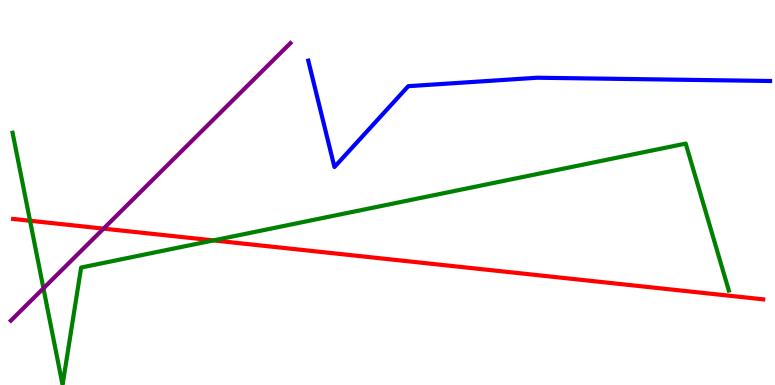[{'lines': ['blue', 'red'], 'intersections': []}, {'lines': ['green', 'red'], 'intersections': [{'x': 0.388, 'y': 4.27}, {'x': 2.75, 'y': 3.76}]}, {'lines': ['purple', 'red'], 'intersections': [{'x': 1.34, 'y': 4.06}]}, {'lines': ['blue', 'green'], 'intersections': []}, {'lines': ['blue', 'purple'], 'intersections': []}, {'lines': ['green', 'purple'], 'intersections': [{'x': 0.56, 'y': 2.51}]}]